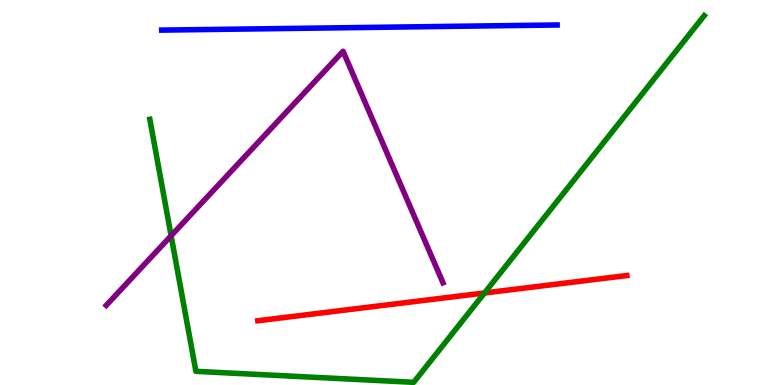[{'lines': ['blue', 'red'], 'intersections': []}, {'lines': ['green', 'red'], 'intersections': [{'x': 6.25, 'y': 2.39}]}, {'lines': ['purple', 'red'], 'intersections': []}, {'lines': ['blue', 'green'], 'intersections': []}, {'lines': ['blue', 'purple'], 'intersections': []}, {'lines': ['green', 'purple'], 'intersections': [{'x': 2.21, 'y': 3.88}]}]